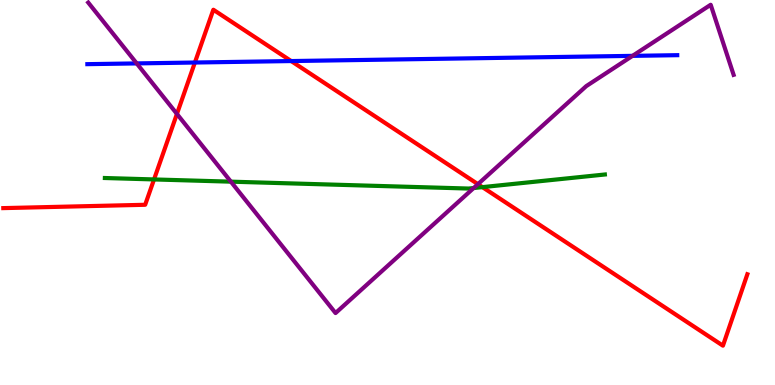[{'lines': ['blue', 'red'], 'intersections': [{'x': 2.51, 'y': 8.38}, {'x': 3.76, 'y': 8.41}]}, {'lines': ['green', 'red'], 'intersections': [{'x': 1.99, 'y': 5.34}, {'x': 6.23, 'y': 5.14}]}, {'lines': ['purple', 'red'], 'intersections': [{'x': 2.28, 'y': 7.04}, {'x': 6.17, 'y': 5.22}]}, {'lines': ['blue', 'green'], 'intersections': []}, {'lines': ['blue', 'purple'], 'intersections': [{'x': 1.76, 'y': 8.35}, {'x': 8.16, 'y': 8.55}]}, {'lines': ['green', 'purple'], 'intersections': [{'x': 2.98, 'y': 5.28}, {'x': 6.11, 'y': 5.12}]}]